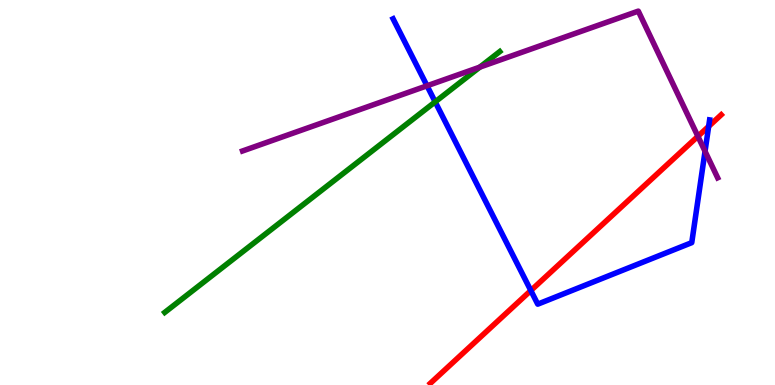[{'lines': ['blue', 'red'], 'intersections': [{'x': 6.85, 'y': 2.45}, {'x': 9.14, 'y': 6.72}]}, {'lines': ['green', 'red'], 'intersections': []}, {'lines': ['purple', 'red'], 'intersections': [{'x': 9.01, 'y': 6.46}]}, {'lines': ['blue', 'green'], 'intersections': [{'x': 5.62, 'y': 7.35}]}, {'lines': ['blue', 'purple'], 'intersections': [{'x': 5.51, 'y': 7.77}, {'x': 9.1, 'y': 6.07}]}, {'lines': ['green', 'purple'], 'intersections': [{'x': 6.19, 'y': 8.26}]}]